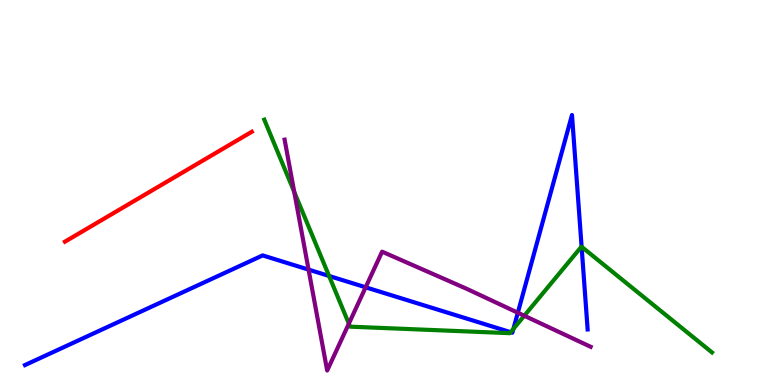[{'lines': ['blue', 'red'], 'intersections': []}, {'lines': ['green', 'red'], 'intersections': []}, {'lines': ['purple', 'red'], 'intersections': []}, {'lines': ['blue', 'green'], 'intersections': [{'x': 4.25, 'y': 2.83}, {'x': 6.59, 'y': 1.37}, {'x': 6.62, 'y': 1.46}, {'x': 7.5, 'y': 3.59}]}, {'lines': ['blue', 'purple'], 'intersections': [{'x': 3.98, 'y': 3.0}, {'x': 4.72, 'y': 2.54}, {'x': 6.68, 'y': 1.88}]}, {'lines': ['green', 'purple'], 'intersections': [{'x': 3.8, 'y': 5.01}, {'x': 4.5, 'y': 1.59}, {'x': 6.76, 'y': 1.8}]}]